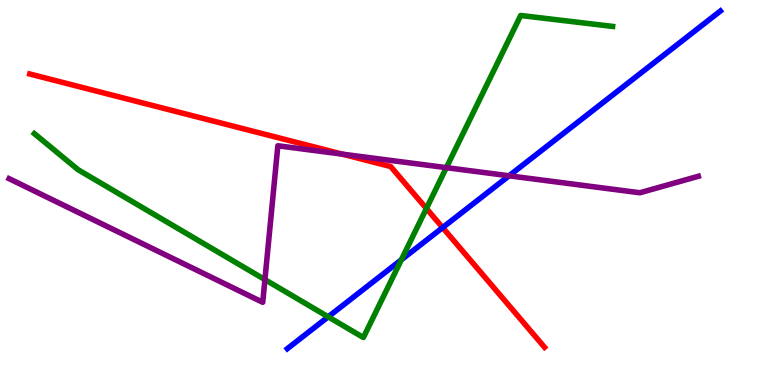[{'lines': ['blue', 'red'], 'intersections': [{'x': 5.71, 'y': 4.09}]}, {'lines': ['green', 'red'], 'intersections': [{'x': 5.5, 'y': 4.58}]}, {'lines': ['purple', 'red'], 'intersections': [{'x': 4.42, 'y': 6.0}]}, {'lines': ['blue', 'green'], 'intersections': [{'x': 4.23, 'y': 1.77}, {'x': 5.18, 'y': 3.25}]}, {'lines': ['blue', 'purple'], 'intersections': [{'x': 6.57, 'y': 5.43}]}, {'lines': ['green', 'purple'], 'intersections': [{'x': 3.42, 'y': 2.74}, {'x': 5.76, 'y': 5.65}]}]